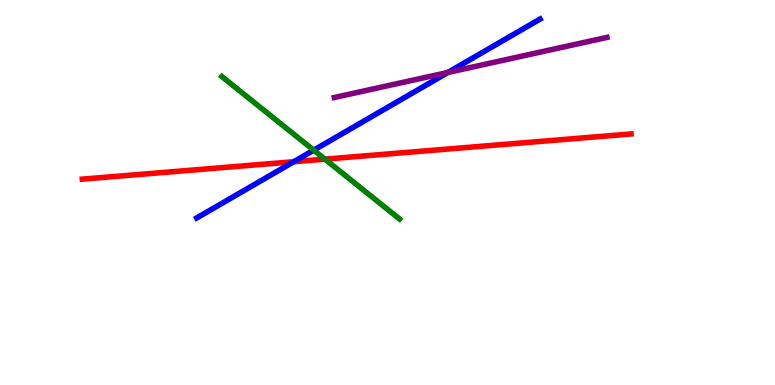[{'lines': ['blue', 'red'], 'intersections': [{'x': 3.79, 'y': 5.8}]}, {'lines': ['green', 'red'], 'intersections': [{'x': 4.19, 'y': 5.87}]}, {'lines': ['purple', 'red'], 'intersections': []}, {'lines': ['blue', 'green'], 'intersections': [{'x': 4.05, 'y': 6.1}]}, {'lines': ['blue', 'purple'], 'intersections': [{'x': 5.78, 'y': 8.12}]}, {'lines': ['green', 'purple'], 'intersections': []}]